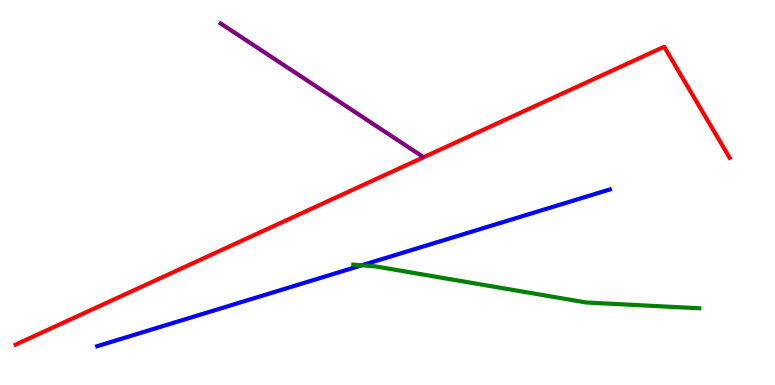[{'lines': ['blue', 'red'], 'intersections': []}, {'lines': ['green', 'red'], 'intersections': []}, {'lines': ['purple', 'red'], 'intersections': []}, {'lines': ['blue', 'green'], 'intersections': [{'x': 4.67, 'y': 3.11}]}, {'lines': ['blue', 'purple'], 'intersections': []}, {'lines': ['green', 'purple'], 'intersections': []}]